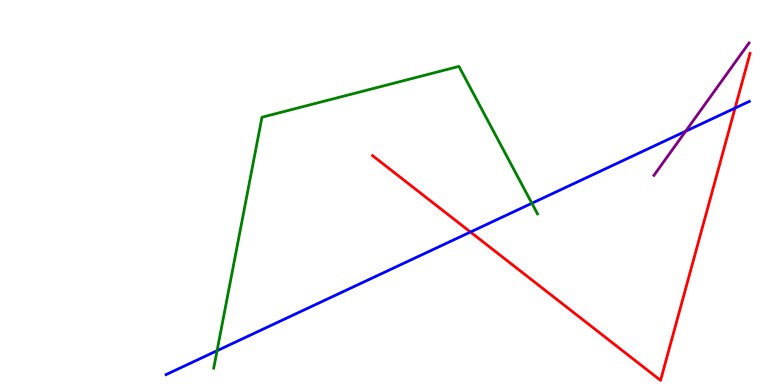[{'lines': ['blue', 'red'], 'intersections': [{'x': 6.07, 'y': 3.97}, {'x': 9.48, 'y': 7.19}]}, {'lines': ['green', 'red'], 'intersections': []}, {'lines': ['purple', 'red'], 'intersections': []}, {'lines': ['blue', 'green'], 'intersections': [{'x': 2.8, 'y': 0.891}, {'x': 6.86, 'y': 4.72}]}, {'lines': ['blue', 'purple'], 'intersections': [{'x': 8.85, 'y': 6.59}]}, {'lines': ['green', 'purple'], 'intersections': []}]